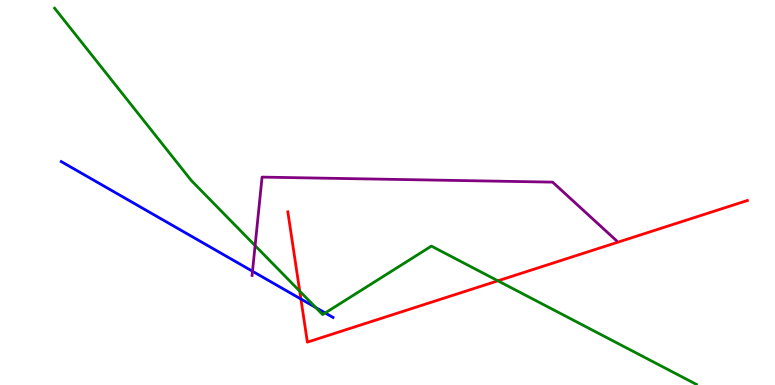[{'lines': ['blue', 'red'], 'intersections': [{'x': 3.88, 'y': 2.23}]}, {'lines': ['green', 'red'], 'intersections': [{'x': 3.87, 'y': 2.44}, {'x': 6.42, 'y': 2.71}]}, {'lines': ['purple', 'red'], 'intersections': []}, {'lines': ['blue', 'green'], 'intersections': [{'x': 4.07, 'y': 2.01}, {'x': 4.2, 'y': 1.87}]}, {'lines': ['blue', 'purple'], 'intersections': [{'x': 3.26, 'y': 2.95}]}, {'lines': ['green', 'purple'], 'intersections': [{'x': 3.29, 'y': 3.62}]}]